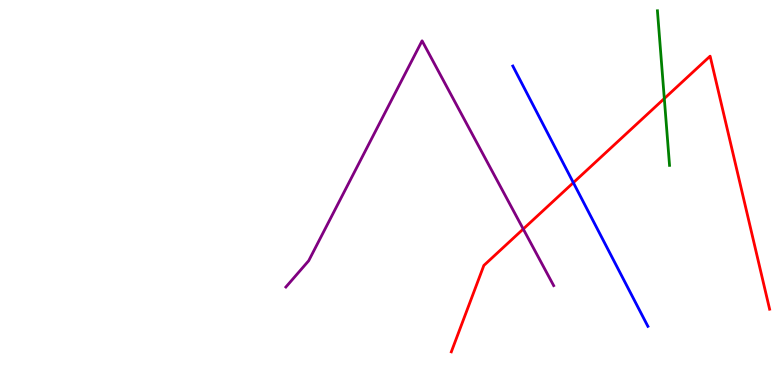[{'lines': ['blue', 'red'], 'intersections': [{'x': 7.4, 'y': 5.26}]}, {'lines': ['green', 'red'], 'intersections': [{'x': 8.57, 'y': 7.44}]}, {'lines': ['purple', 'red'], 'intersections': [{'x': 6.75, 'y': 4.05}]}, {'lines': ['blue', 'green'], 'intersections': []}, {'lines': ['blue', 'purple'], 'intersections': []}, {'lines': ['green', 'purple'], 'intersections': []}]